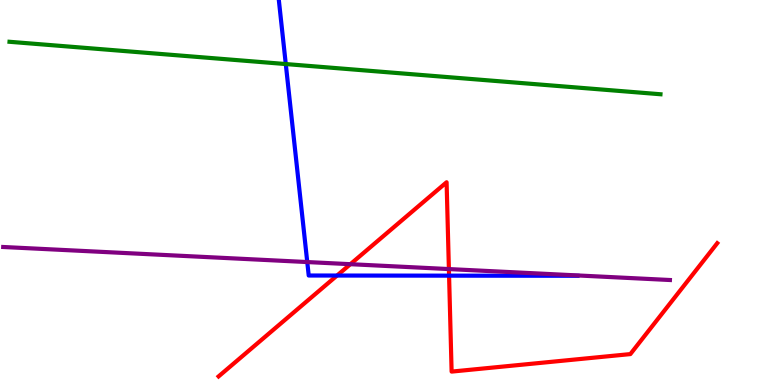[{'lines': ['blue', 'red'], 'intersections': [{'x': 4.35, 'y': 2.84}, {'x': 5.79, 'y': 2.84}]}, {'lines': ['green', 'red'], 'intersections': []}, {'lines': ['purple', 'red'], 'intersections': [{'x': 4.52, 'y': 3.14}, {'x': 5.79, 'y': 3.01}]}, {'lines': ['blue', 'green'], 'intersections': [{'x': 3.69, 'y': 8.34}]}, {'lines': ['blue', 'purple'], 'intersections': [{'x': 3.96, 'y': 3.19}]}, {'lines': ['green', 'purple'], 'intersections': []}]